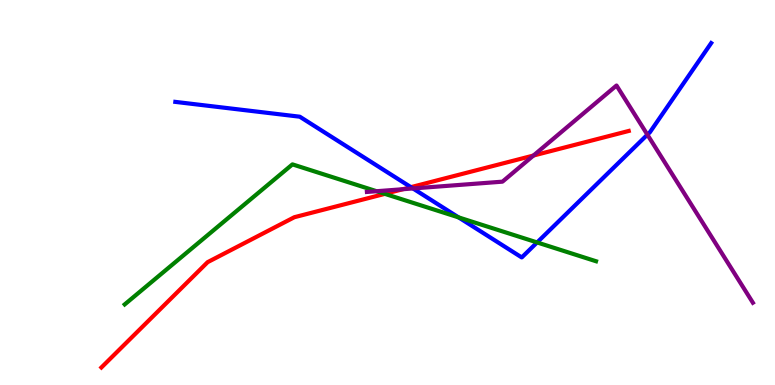[{'lines': ['blue', 'red'], 'intersections': [{'x': 5.3, 'y': 5.14}]}, {'lines': ['green', 'red'], 'intersections': [{'x': 4.97, 'y': 4.96}]}, {'lines': ['purple', 'red'], 'intersections': [{'x': 5.2, 'y': 5.09}, {'x': 6.88, 'y': 5.96}]}, {'lines': ['blue', 'green'], 'intersections': [{'x': 5.92, 'y': 4.35}, {'x': 6.93, 'y': 3.7}]}, {'lines': ['blue', 'purple'], 'intersections': [{'x': 5.33, 'y': 5.1}, {'x': 8.35, 'y': 6.5}]}, {'lines': ['green', 'purple'], 'intersections': [{'x': 4.86, 'y': 5.03}]}]